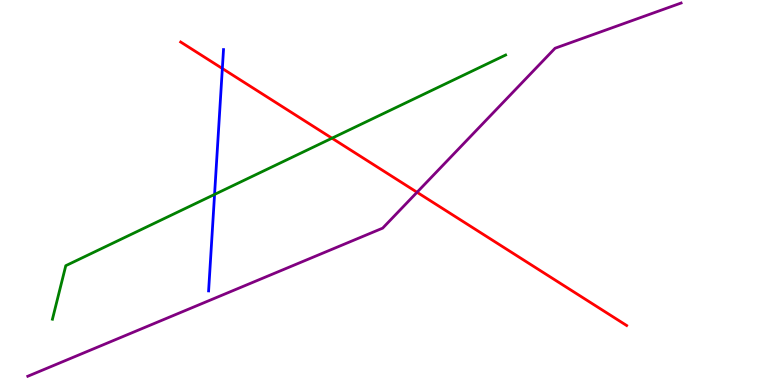[{'lines': ['blue', 'red'], 'intersections': [{'x': 2.87, 'y': 8.22}]}, {'lines': ['green', 'red'], 'intersections': [{'x': 4.28, 'y': 6.41}]}, {'lines': ['purple', 'red'], 'intersections': [{'x': 5.38, 'y': 5.01}]}, {'lines': ['blue', 'green'], 'intersections': [{'x': 2.77, 'y': 4.95}]}, {'lines': ['blue', 'purple'], 'intersections': []}, {'lines': ['green', 'purple'], 'intersections': []}]